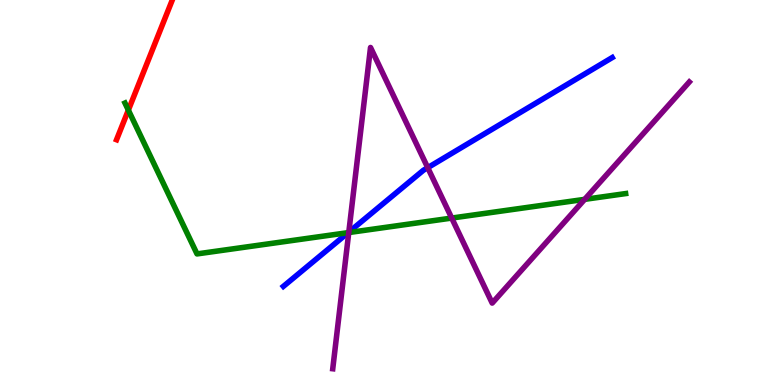[{'lines': ['blue', 'red'], 'intersections': []}, {'lines': ['green', 'red'], 'intersections': [{'x': 1.66, 'y': 7.14}]}, {'lines': ['purple', 'red'], 'intersections': []}, {'lines': ['blue', 'green'], 'intersections': [{'x': 4.49, 'y': 3.96}]}, {'lines': ['blue', 'purple'], 'intersections': [{'x': 4.5, 'y': 3.97}, {'x': 5.52, 'y': 5.64}]}, {'lines': ['green', 'purple'], 'intersections': [{'x': 4.5, 'y': 3.96}, {'x': 5.83, 'y': 4.34}, {'x': 7.54, 'y': 4.82}]}]